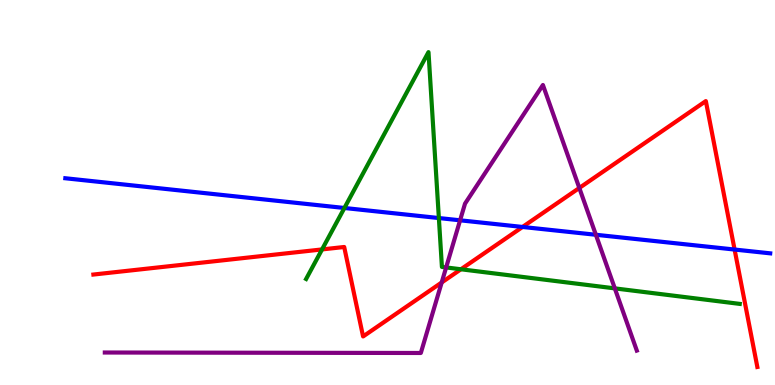[{'lines': ['blue', 'red'], 'intersections': [{'x': 6.74, 'y': 4.1}, {'x': 9.48, 'y': 3.52}]}, {'lines': ['green', 'red'], 'intersections': [{'x': 4.16, 'y': 3.52}, {'x': 5.95, 'y': 3.01}]}, {'lines': ['purple', 'red'], 'intersections': [{'x': 5.7, 'y': 2.66}, {'x': 7.48, 'y': 5.12}]}, {'lines': ['blue', 'green'], 'intersections': [{'x': 4.44, 'y': 4.6}, {'x': 5.66, 'y': 4.34}]}, {'lines': ['blue', 'purple'], 'intersections': [{'x': 5.94, 'y': 4.28}, {'x': 7.69, 'y': 3.9}]}, {'lines': ['green', 'purple'], 'intersections': [{'x': 5.76, 'y': 3.05}, {'x': 7.93, 'y': 2.51}]}]